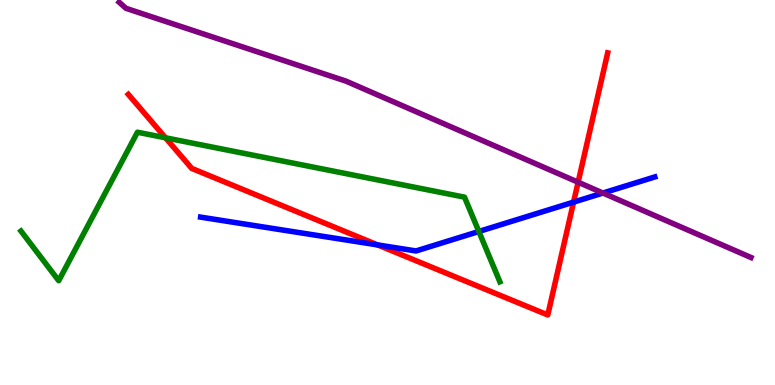[{'lines': ['blue', 'red'], 'intersections': [{'x': 4.87, 'y': 3.64}, {'x': 7.4, 'y': 4.75}]}, {'lines': ['green', 'red'], 'intersections': [{'x': 2.14, 'y': 6.42}]}, {'lines': ['purple', 'red'], 'intersections': [{'x': 7.46, 'y': 5.27}]}, {'lines': ['blue', 'green'], 'intersections': [{'x': 6.18, 'y': 3.99}]}, {'lines': ['blue', 'purple'], 'intersections': [{'x': 7.78, 'y': 4.99}]}, {'lines': ['green', 'purple'], 'intersections': []}]